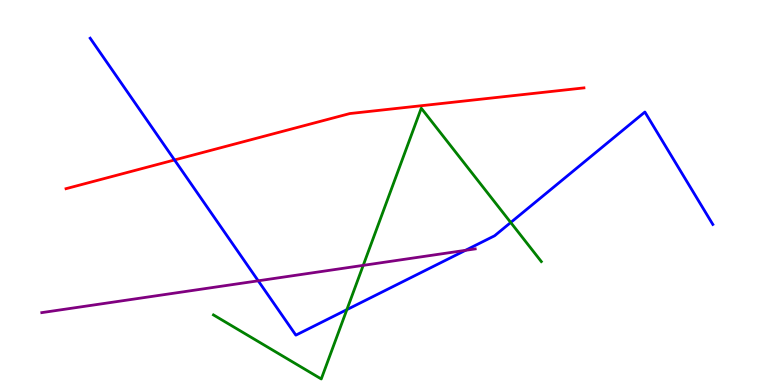[{'lines': ['blue', 'red'], 'intersections': [{'x': 2.25, 'y': 5.85}]}, {'lines': ['green', 'red'], 'intersections': []}, {'lines': ['purple', 'red'], 'intersections': []}, {'lines': ['blue', 'green'], 'intersections': [{'x': 4.48, 'y': 1.96}, {'x': 6.59, 'y': 4.22}]}, {'lines': ['blue', 'purple'], 'intersections': [{'x': 3.33, 'y': 2.71}, {'x': 6.01, 'y': 3.5}]}, {'lines': ['green', 'purple'], 'intersections': [{'x': 4.69, 'y': 3.11}]}]